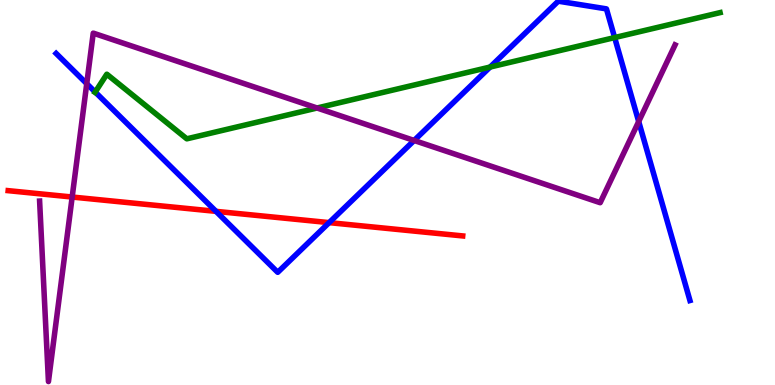[{'lines': ['blue', 'red'], 'intersections': [{'x': 2.79, 'y': 4.51}, {'x': 4.25, 'y': 4.22}]}, {'lines': ['green', 'red'], 'intersections': []}, {'lines': ['purple', 'red'], 'intersections': [{'x': 0.931, 'y': 4.88}]}, {'lines': ['blue', 'green'], 'intersections': [{'x': 1.23, 'y': 7.61}, {'x': 6.32, 'y': 8.26}, {'x': 7.93, 'y': 9.02}]}, {'lines': ['blue', 'purple'], 'intersections': [{'x': 1.12, 'y': 7.83}, {'x': 5.34, 'y': 6.35}, {'x': 8.24, 'y': 6.84}]}, {'lines': ['green', 'purple'], 'intersections': [{'x': 4.09, 'y': 7.19}]}]